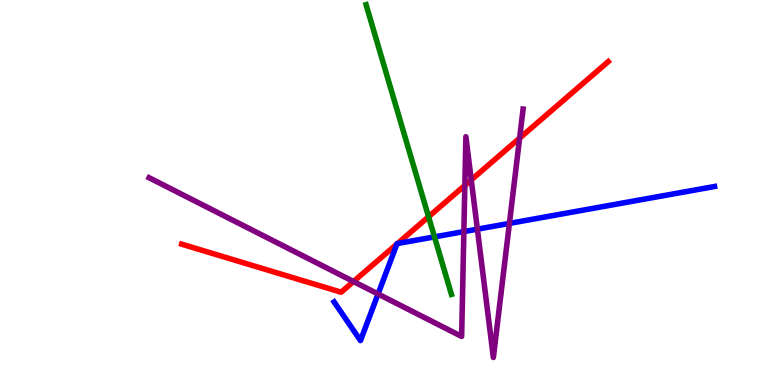[{'lines': ['blue', 'red'], 'intersections': [{'x': 5.12, 'y': 3.66}, {'x': 5.13, 'y': 3.67}]}, {'lines': ['green', 'red'], 'intersections': [{'x': 5.53, 'y': 4.37}]}, {'lines': ['purple', 'red'], 'intersections': [{'x': 4.56, 'y': 2.69}, {'x': 6.0, 'y': 5.18}, {'x': 6.08, 'y': 5.33}, {'x': 6.7, 'y': 6.41}]}, {'lines': ['blue', 'green'], 'intersections': [{'x': 5.61, 'y': 3.85}]}, {'lines': ['blue', 'purple'], 'intersections': [{'x': 4.88, 'y': 2.36}, {'x': 5.99, 'y': 3.98}, {'x': 6.16, 'y': 4.05}, {'x': 6.57, 'y': 4.2}]}, {'lines': ['green', 'purple'], 'intersections': []}]